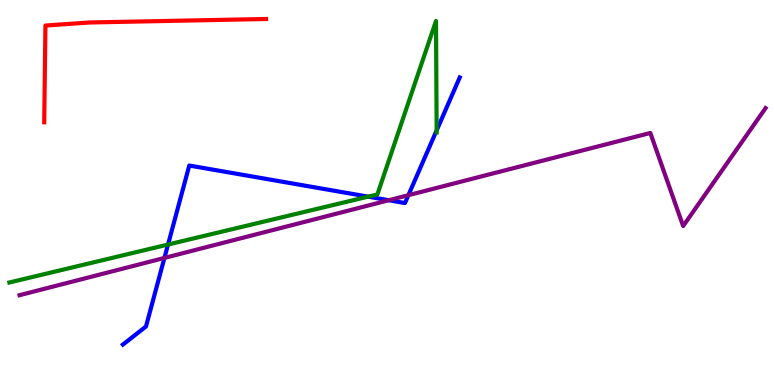[{'lines': ['blue', 'red'], 'intersections': []}, {'lines': ['green', 'red'], 'intersections': []}, {'lines': ['purple', 'red'], 'intersections': []}, {'lines': ['blue', 'green'], 'intersections': [{'x': 2.17, 'y': 3.65}, {'x': 4.75, 'y': 4.89}, {'x': 5.63, 'y': 6.61}]}, {'lines': ['blue', 'purple'], 'intersections': [{'x': 2.12, 'y': 3.3}, {'x': 5.02, 'y': 4.8}, {'x': 5.27, 'y': 4.93}]}, {'lines': ['green', 'purple'], 'intersections': []}]